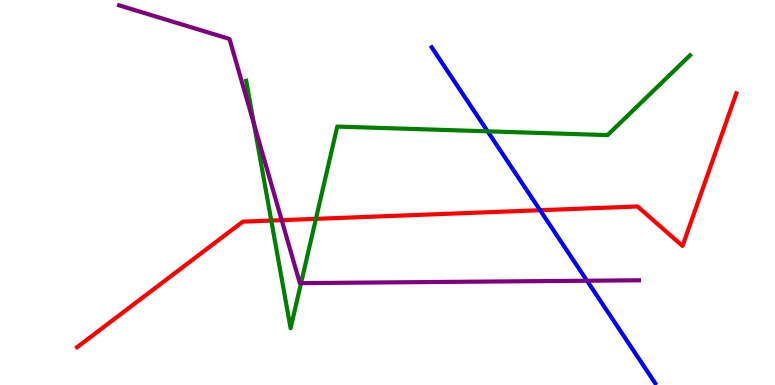[{'lines': ['blue', 'red'], 'intersections': [{'x': 6.97, 'y': 4.54}]}, {'lines': ['green', 'red'], 'intersections': [{'x': 3.5, 'y': 4.27}, {'x': 4.08, 'y': 4.32}]}, {'lines': ['purple', 'red'], 'intersections': [{'x': 3.63, 'y': 4.28}]}, {'lines': ['blue', 'green'], 'intersections': [{'x': 6.29, 'y': 6.59}]}, {'lines': ['blue', 'purple'], 'intersections': [{'x': 7.57, 'y': 2.71}]}, {'lines': ['green', 'purple'], 'intersections': [{'x': 3.28, 'y': 6.79}, {'x': 3.88, 'y': 2.65}]}]